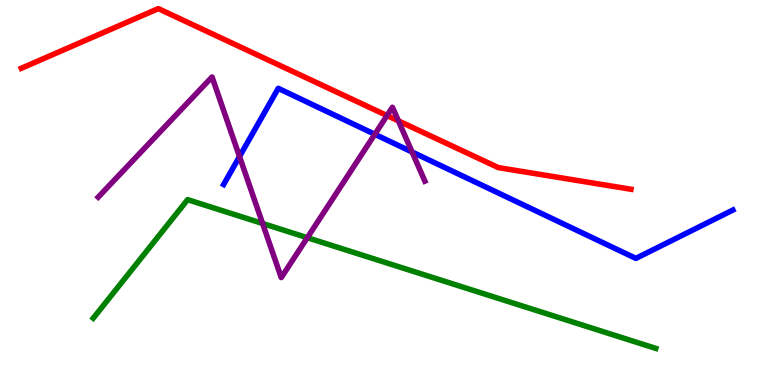[{'lines': ['blue', 'red'], 'intersections': []}, {'lines': ['green', 'red'], 'intersections': []}, {'lines': ['purple', 'red'], 'intersections': [{'x': 4.99, 'y': 7.0}, {'x': 5.14, 'y': 6.86}]}, {'lines': ['blue', 'green'], 'intersections': []}, {'lines': ['blue', 'purple'], 'intersections': [{'x': 3.09, 'y': 5.93}, {'x': 4.84, 'y': 6.51}, {'x': 5.32, 'y': 6.05}]}, {'lines': ['green', 'purple'], 'intersections': [{'x': 3.39, 'y': 4.2}, {'x': 3.97, 'y': 3.83}]}]